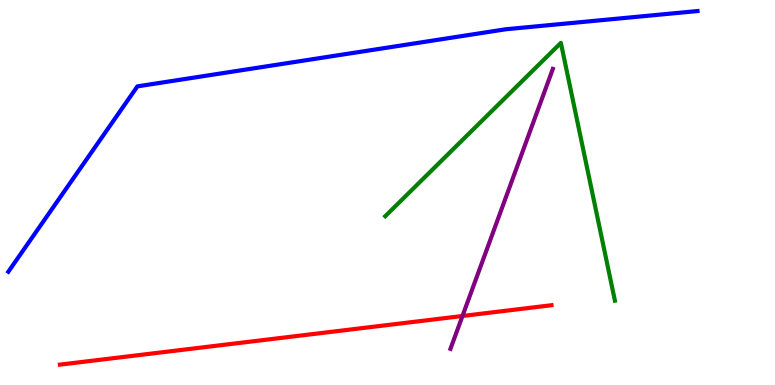[{'lines': ['blue', 'red'], 'intersections': []}, {'lines': ['green', 'red'], 'intersections': []}, {'lines': ['purple', 'red'], 'intersections': [{'x': 5.97, 'y': 1.79}]}, {'lines': ['blue', 'green'], 'intersections': []}, {'lines': ['blue', 'purple'], 'intersections': []}, {'lines': ['green', 'purple'], 'intersections': []}]